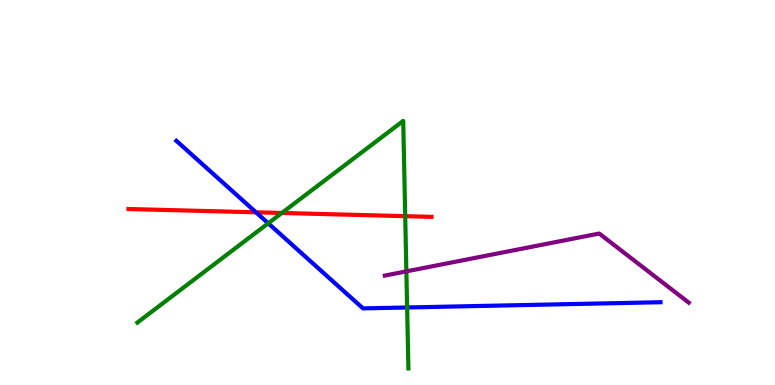[{'lines': ['blue', 'red'], 'intersections': [{'x': 3.3, 'y': 4.49}]}, {'lines': ['green', 'red'], 'intersections': [{'x': 3.64, 'y': 4.47}, {'x': 5.23, 'y': 4.39}]}, {'lines': ['purple', 'red'], 'intersections': []}, {'lines': ['blue', 'green'], 'intersections': [{'x': 3.46, 'y': 4.2}, {'x': 5.25, 'y': 2.01}]}, {'lines': ['blue', 'purple'], 'intersections': []}, {'lines': ['green', 'purple'], 'intersections': [{'x': 5.24, 'y': 2.95}]}]